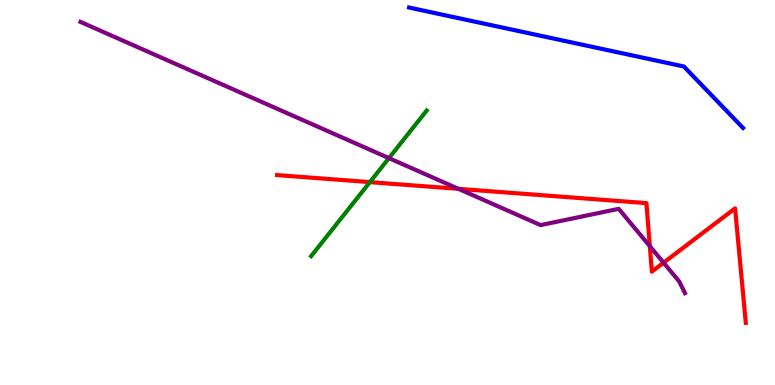[{'lines': ['blue', 'red'], 'intersections': []}, {'lines': ['green', 'red'], 'intersections': [{'x': 4.77, 'y': 5.27}]}, {'lines': ['purple', 'red'], 'intersections': [{'x': 5.92, 'y': 5.09}, {'x': 8.38, 'y': 3.61}, {'x': 8.56, 'y': 3.18}]}, {'lines': ['blue', 'green'], 'intersections': []}, {'lines': ['blue', 'purple'], 'intersections': []}, {'lines': ['green', 'purple'], 'intersections': [{'x': 5.02, 'y': 5.89}]}]